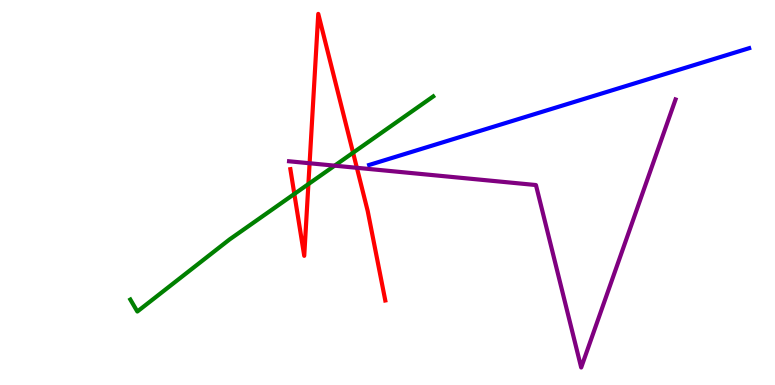[{'lines': ['blue', 'red'], 'intersections': []}, {'lines': ['green', 'red'], 'intersections': [{'x': 3.8, 'y': 4.96}, {'x': 3.98, 'y': 5.22}, {'x': 4.56, 'y': 6.03}]}, {'lines': ['purple', 'red'], 'intersections': [{'x': 3.99, 'y': 5.76}, {'x': 4.6, 'y': 5.64}]}, {'lines': ['blue', 'green'], 'intersections': []}, {'lines': ['blue', 'purple'], 'intersections': []}, {'lines': ['green', 'purple'], 'intersections': [{'x': 4.32, 'y': 5.7}]}]